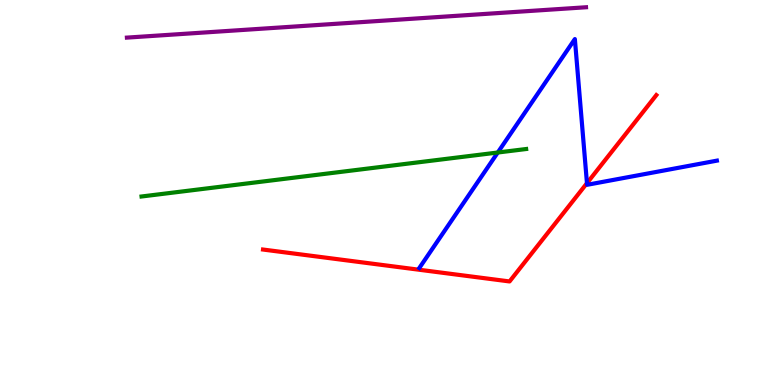[{'lines': ['blue', 'red'], 'intersections': [{'x': 7.57, 'y': 5.24}]}, {'lines': ['green', 'red'], 'intersections': []}, {'lines': ['purple', 'red'], 'intersections': []}, {'lines': ['blue', 'green'], 'intersections': [{'x': 6.42, 'y': 6.04}]}, {'lines': ['blue', 'purple'], 'intersections': []}, {'lines': ['green', 'purple'], 'intersections': []}]